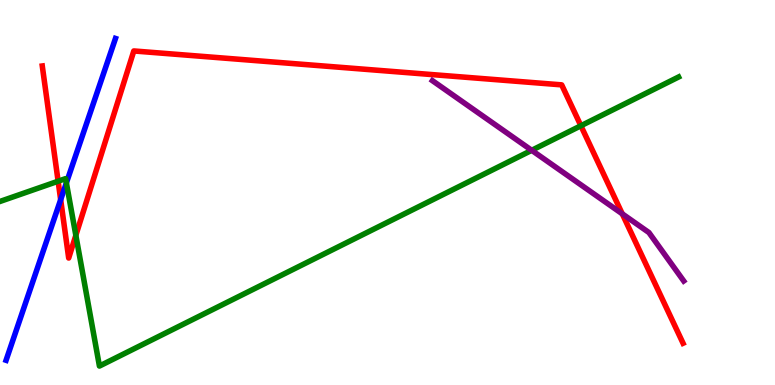[{'lines': ['blue', 'red'], 'intersections': [{'x': 0.783, 'y': 4.81}]}, {'lines': ['green', 'red'], 'intersections': [{'x': 0.75, 'y': 5.29}, {'x': 0.979, 'y': 3.89}, {'x': 7.5, 'y': 6.73}]}, {'lines': ['purple', 'red'], 'intersections': [{'x': 8.03, 'y': 4.45}]}, {'lines': ['blue', 'green'], 'intersections': [{'x': 0.857, 'y': 5.25}]}, {'lines': ['blue', 'purple'], 'intersections': []}, {'lines': ['green', 'purple'], 'intersections': [{'x': 6.86, 'y': 6.1}]}]